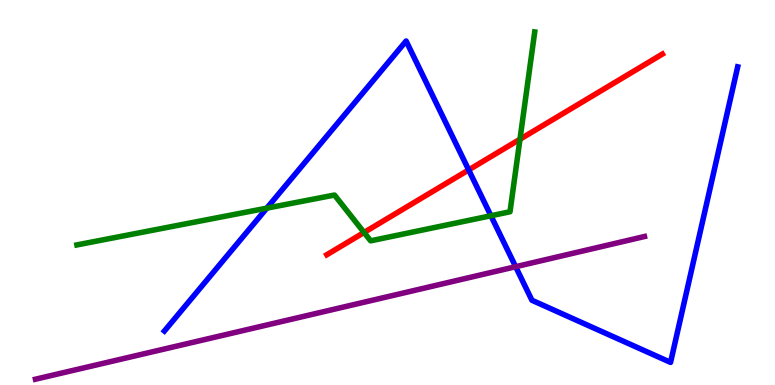[{'lines': ['blue', 'red'], 'intersections': [{'x': 6.05, 'y': 5.59}]}, {'lines': ['green', 'red'], 'intersections': [{'x': 4.7, 'y': 3.96}, {'x': 6.71, 'y': 6.38}]}, {'lines': ['purple', 'red'], 'intersections': []}, {'lines': ['blue', 'green'], 'intersections': [{'x': 3.44, 'y': 4.59}, {'x': 6.33, 'y': 4.4}]}, {'lines': ['blue', 'purple'], 'intersections': [{'x': 6.65, 'y': 3.07}]}, {'lines': ['green', 'purple'], 'intersections': []}]